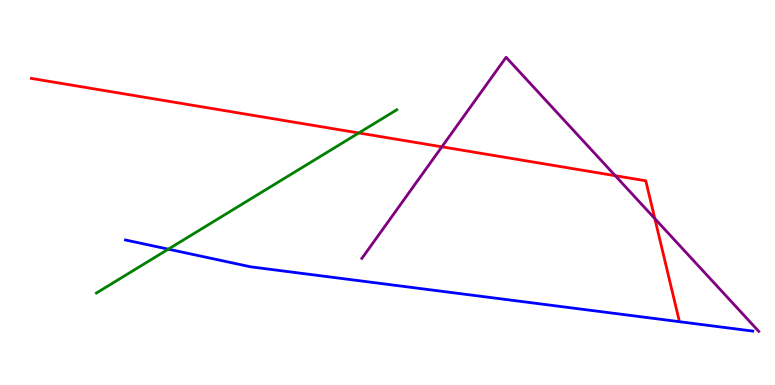[{'lines': ['blue', 'red'], 'intersections': []}, {'lines': ['green', 'red'], 'intersections': [{'x': 4.63, 'y': 6.55}]}, {'lines': ['purple', 'red'], 'intersections': [{'x': 5.7, 'y': 6.19}, {'x': 7.94, 'y': 5.44}, {'x': 8.45, 'y': 4.32}]}, {'lines': ['blue', 'green'], 'intersections': [{'x': 2.17, 'y': 3.53}]}, {'lines': ['blue', 'purple'], 'intersections': []}, {'lines': ['green', 'purple'], 'intersections': []}]